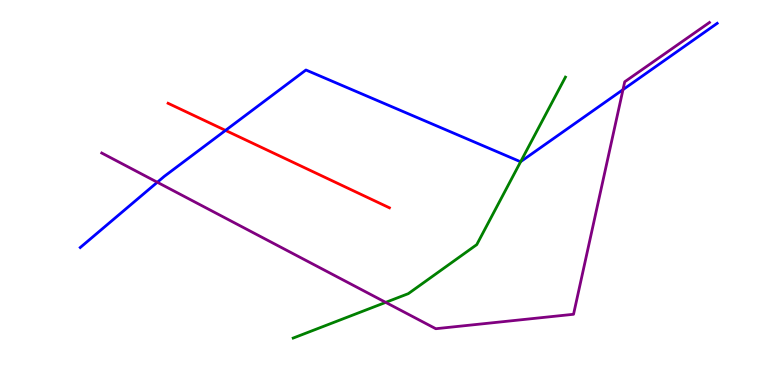[{'lines': ['blue', 'red'], 'intersections': [{'x': 2.91, 'y': 6.61}]}, {'lines': ['green', 'red'], 'intersections': []}, {'lines': ['purple', 'red'], 'intersections': []}, {'lines': ['blue', 'green'], 'intersections': [{'x': 6.72, 'y': 5.8}]}, {'lines': ['blue', 'purple'], 'intersections': [{'x': 2.03, 'y': 5.27}, {'x': 8.04, 'y': 7.67}]}, {'lines': ['green', 'purple'], 'intersections': [{'x': 4.98, 'y': 2.15}]}]